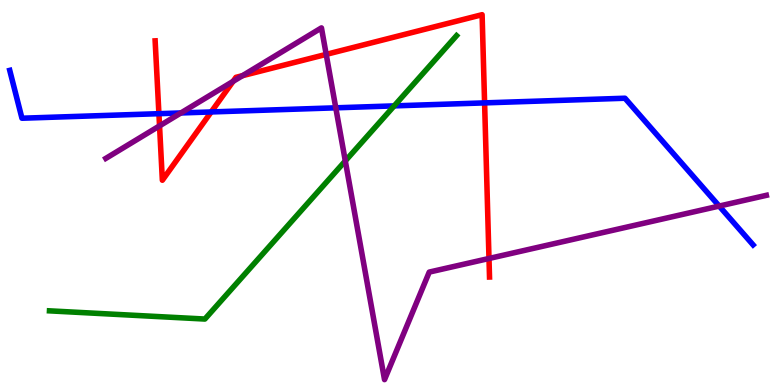[{'lines': ['blue', 'red'], 'intersections': [{'x': 2.05, 'y': 7.05}, {'x': 2.73, 'y': 7.09}, {'x': 6.25, 'y': 7.33}]}, {'lines': ['green', 'red'], 'intersections': []}, {'lines': ['purple', 'red'], 'intersections': [{'x': 2.06, 'y': 6.73}, {'x': 3.01, 'y': 7.89}, {'x': 3.13, 'y': 8.03}, {'x': 4.21, 'y': 8.59}, {'x': 6.31, 'y': 3.29}]}, {'lines': ['blue', 'green'], 'intersections': [{'x': 5.09, 'y': 7.25}]}, {'lines': ['blue', 'purple'], 'intersections': [{'x': 2.33, 'y': 7.07}, {'x': 4.33, 'y': 7.2}, {'x': 9.28, 'y': 4.65}]}, {'lines': ['green', 'purple'], 'intersections': [{'x': 4.46, 'y': 5.82}]}]